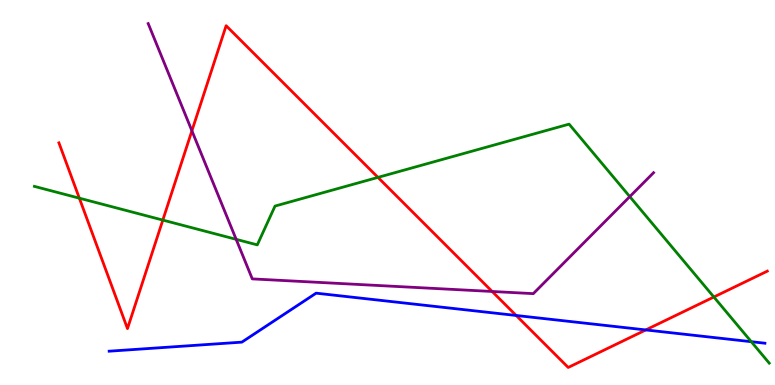[{'lines': ['blue', 'red'], 'intersections': [{'x': 6.66, 'y': 1.81}, {'x': 8.33, 'y': 1.43}]}, {'lines': ['green', 'red'], 'intersections': [{'x': 1.02, 'y': 4.85}, {'x': 2.1, 'y': 4.28}, {'x': 4.88, 'y': 5.39}, {'x': 9.21, 'y': 2.29}]}, {'lines': ['purple', 'red'], 'intersections': [{'x': 2.48, 'y': 6.6}, {'x': 6.35, 'y': 2.43}]}, {'lines': ['blue', 'green'], 'intersections': [{'x': 9.69, 'y': 1.12}]}, {'lines': ['blue', 'purple'], 'intersections': []}, {'lines': ['green', 'purple'], 'intersections': [{'x': 3.05, 'y': 3.78}, {'x': 8.13, 'y': 4.89}]}]